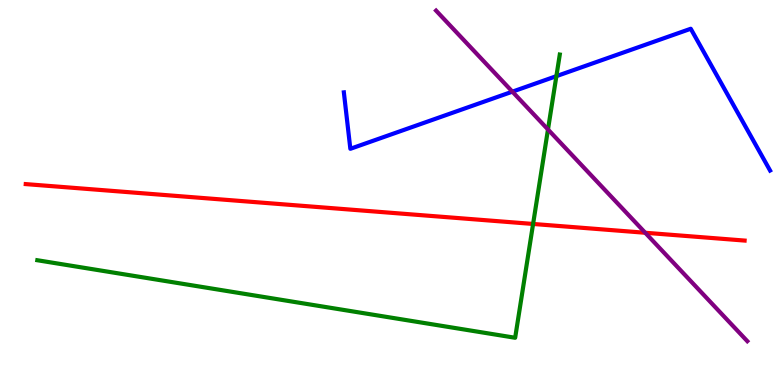[{'lines': ['blue', 'red'], 'intersections': []}, {'lines': ['green', 'red'], 'intersections': [{'x': 6.88, 'y': 4.18}]}, {'lines': ['purple', 'red'], 'intersections': [{'x': 8.33, 'y': 3.95}]}, {'lines': ['blue', 'green'], 'intersections': [{'x': 7.18, 'y': 8.02}]}, {'lines': ['blue', 'purple'], 'intersections': [{'x': 6.61, 'y': 7.62}]}, {'lines': ['green', 'purple'], 'intersections': [{'x': 7.07, 'y': 6.64}]}]